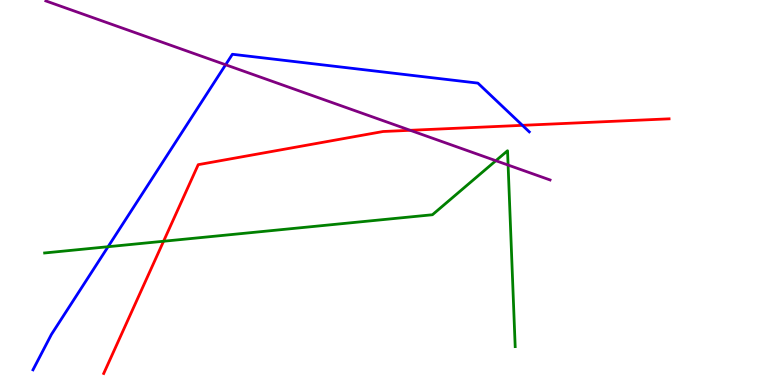[{'lines': ['blue', 'red'], 'intersections': [{'x': 6.74, 'y': 6.74}]}, {'lines': ['green', 'red'], 'intersections': [{'x': 2.11, 'y': 3.73}]}, {'lines': ['purple', 'red'], 'intersections': [{'x': 5.29, 'y': 6.62}]}, {'lines': ['blue', 'green'], 'intersections': [{'x': 1.39, 'y': 3.59}]}, {'lines': ['blue', 'purple'], 'intersections': [{'x': 2.91, 'y': 8.32}]}, {'lines': ['green', 'purple'], 'intersections': [{'x': 6.4, 'y': 5.83}, {'x': 6.56, 'y': 5.71}]}]